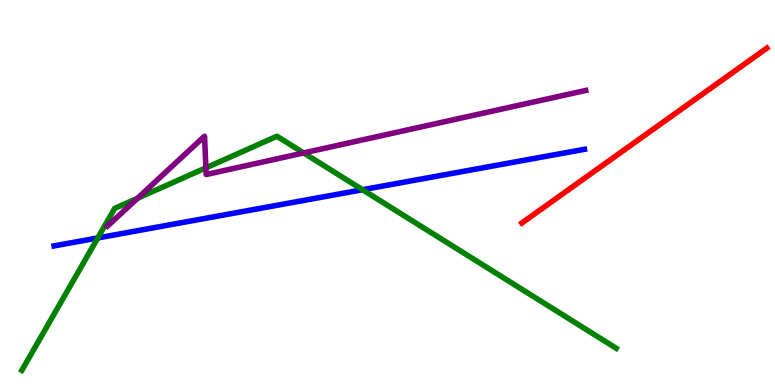[{'lines': ['blue', 'red'], 'intersections': []}, {'lines': ['green', 'red'], 'intersections': []}, {'lines': ['purple', 'red'], 'intersections': []}, {'lines': ['blue', 'green'], 'intersections': [{'x': 1.26, 'y': 3.82}, {'x': 4.68, 'y': 5.07}]}, {'lines': ['blue', 'purple'], 'intersections': []}, {'lines': ['green', 'purple'], 'intersections': [{'x': 1.77, 'y': 4.85}, {'x': 2.66, 'y': 5.64}, {'x': 3.92, 'y': 6.03}]}]